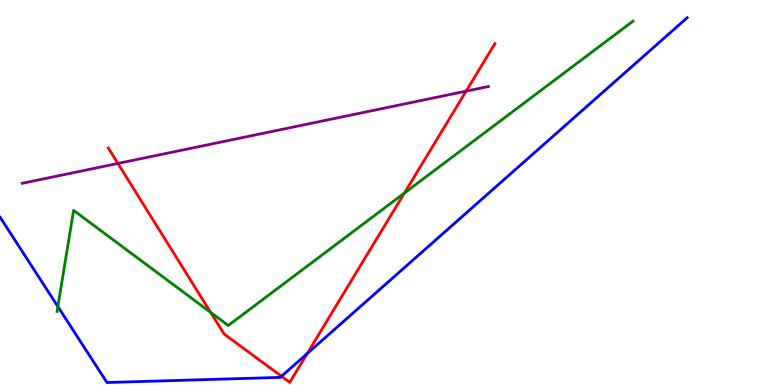[{'lines': ['blue', 'red'], 'intersections': [{'x': 3.63, 'y': 0.227}, {'x': 3.96, 'y': 0.816}]}, {'lines': ['green', 'red'], 'intersections': [{'x': 2.72, 'y': 1.89}, {'x': 5.22, 'y': 4.99}]}, {'lines': ['purple', 'red'], 'intersections': [{'x': 1.52, 'y': 5.75}, {'x': 6.01, 'y': 7.63}]}, {'lines': ['blue', 'green'], 'intersections': [{'x': 0.747, 'y': 2.04}]}, {'lines': ['blue', 'purple'], 'intersections': []}, {'lines': ['green', 'purple'], 'intersections': []}]